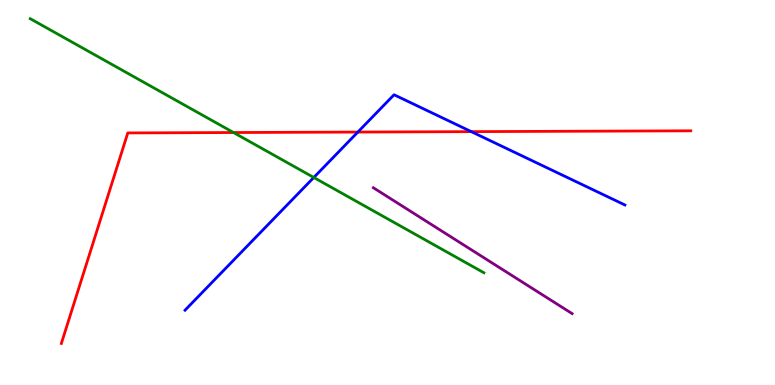[{'lines': ['blue', 'red'], 'intersections': [{'x': 4.62, 'y': 6.57}, {'x': 6.08, 'y': 6.58}]}, {'lines': ['green', 'red'], 'intersections': [{'x': 3.01, 'y': 6.56}]}, {'lines': ['purple', 'red'], 'intersections': []}, {'lines': ['blue', 'green'], 'intersections': [{'x': 4.05, 'y': 5.39}]}, {'lines': ['blue', 'purple'], 'intersections': []}, {'lines': ['green', 'purple'], 'intersections': []}]